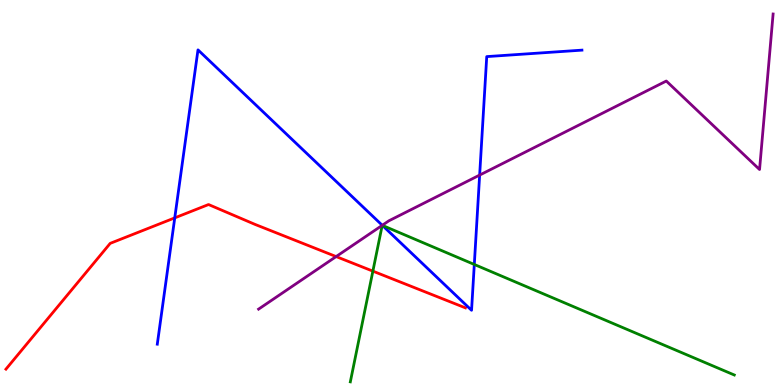[{'lines': ['blue', 'red'], 'intersections': [{'x': 2.25, 'y': 4.34}]}, {'lines': ['green', 'red'], 'intersections': [{'x': 4.81, 'y': 2.96}]}, {'lines': ['purple', 'red'], 'intersections': [{'x': 4.34, 'y': 3.34}]}, {'lines': ['blue', 'green'], 'intersections': [{'x': 4.93, 'y': 4.15}, {'x': 6.12, 'y': 3.13}]}, {'lines': ['blue', 'purple'], 'intersections': [{'x': 4.93, 'y': 4.15}, {'x': 6.19, 'y': 5.45}]}, {'lines': ['green', 'purple'], 'intersections': [{'x': 4.93, 'y': 4.15}, {'x': 4.93, 'y': 4.15}]}]